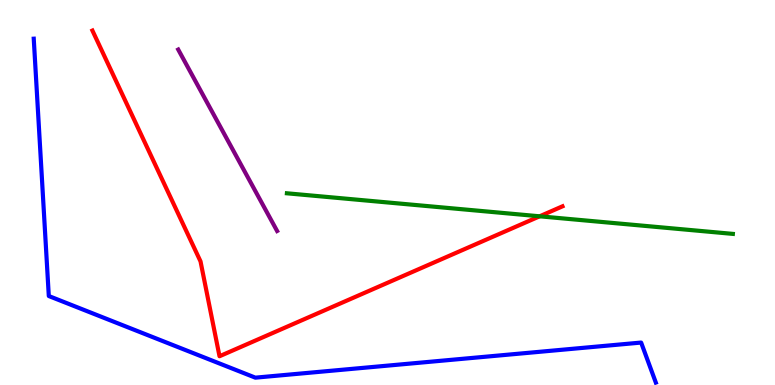[{'lines': ['blue', 'red'], 'intersections': []}, {'lines': ['green', 'red'], 'intersections': [{'x': 6.96, 'y': 4.38}]}, {'lines': ['purple', 'red'], 'intersections': []}, {'lines': ['blue', 'green'], 'intersections': []}, {'lines': ['blue', 'purple'], 'intersections': []}, {'lines': ['green', 'purple'], 'intersections': []}]